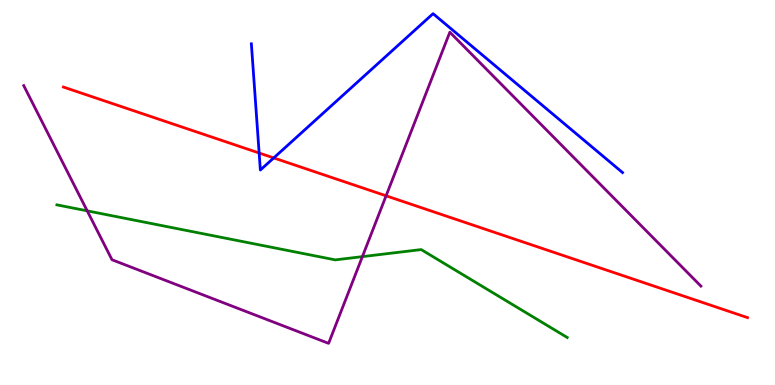[{'lines': ['blue', 'red'], 'intersections': [{'x': 3.34, 'y': 6.03}, {'x': 3.53, 'y': 5.9}]}, {'lines': ['green', 'red'], 'intersections': []}, {'lines': ['purple', 'red'], 'intersections': [{'x': 4.98, 'y': 4.91}]}, {'lines': ['blue', 'green'], 'intersections': []}, {'lines': ['blue', 'purple'], 'intersections': []}, {'lines': ['green', 'purple'], 'intersections': [{'x': 1.13, 'y': 4.52}, {'x': 4.68, 'y': 3.33}]}]